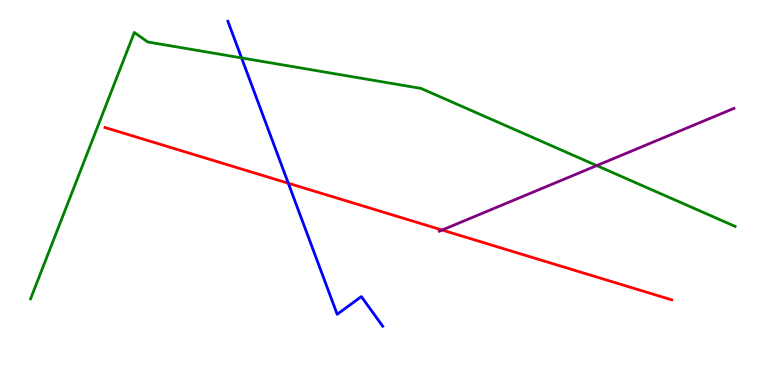[{'lines': ['blue', 'red'], 'intersections': [{'x': 3.72, 'y': 5.24}]}, {'lines': ['green', 'red'], 'intersections': []}, {'lines': ['purple', 'red'], 'intersections': [{'x': 5.71, 'y': 4.03}]}, {'lines': ['blue', 'green'], 'intersections': [{'x': 3.12, 'y': 8.5}]}, {'lines': ['blue', 'purple'], 'intersections': []}, {'lines': ['green', 'purple'], 'intersections': [{'x': 7.7, 'y': 5.7}]}]